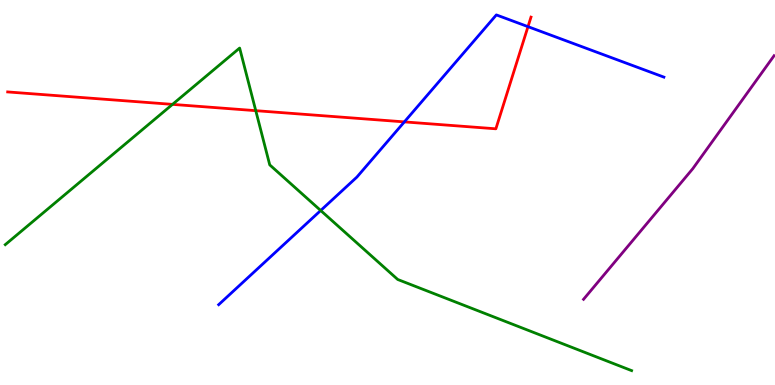[{'lines': ['blue', 'red'], 'intersections': [{'x': 5.22, 'y': 6.83}, {'x': 6.81, 'y': 9.31}]}, {'lines': ['green', 'red'], 'intersections': [{'x': 2.23, 'y': 7.29}, {'x': 3.3, 'y': 7.13}]}, {'lines': ['purple', 'red'], 'intersections': []}, {'lines': ['blue', 'green'], 'intersections': [{'x': 4.14, 'y': 4.53}]}, {'lines': ['blue', 'purple'], 'intersections': []}, {'lines': ['green', 'purple'], 'intersections': []}]